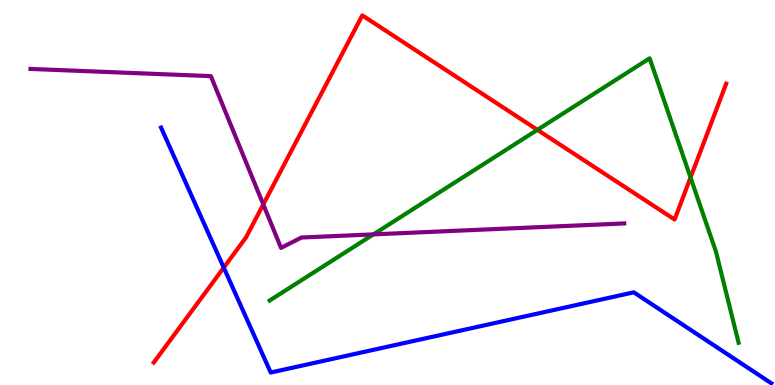[{'lines': ['blue', 'red'], 'intersections': [{'x': 2.89, 'y': 3.05}]}, {'lines': ['green', 'red'], 'intersections': [{'x': 6.93, 'y': 6.63}, {'x': 8.91, 'y': 5.39}]}, {'lines': ['purple', 'red'], 'intersections': [{'x': 3.4, 'y': 4.69}]}, {'lines': ['blue', 'green'], 'intersections': []}, {'lines': ['blue', 'purple'], 'intersections': []}, {'lines': ['green', 'purple'], 'intersections': [{'x': 4.82, 'y': 3.91}]}]